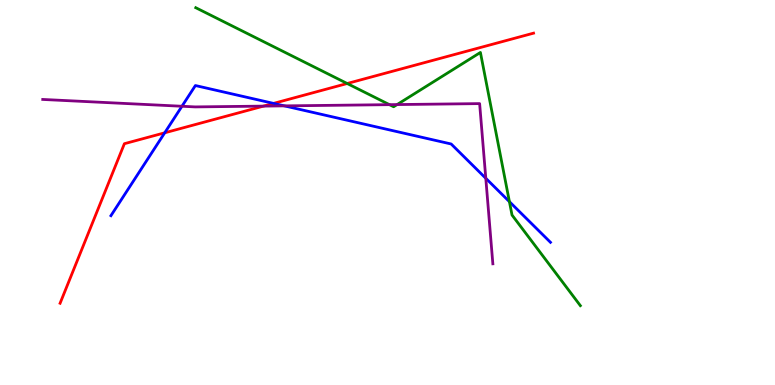[{'lines': ['blue', 'red'], 'intersections': [{'x': 2.13, 'y': 6.55}, {'x': 3.53, 'y': 7.31}]}, {'lines': ['green', 'red'], 'intersections': [{'x': 4.48, 'y': 7.83}]}, {'lines': ['purple', 'red'], 'intersections': [{'x': 3.4, 'y': 7.24}]}, {'lines': ['blue', 'green'], 'intersections': [{'x': 6.57, 'y': 4.76}]}, {'lines': ['blue', 'purple'], 'intersections': [{'x': 2.35, 'y': 7.24}, {'x': 3.67, 'y': 7.25}, {'x': 6.27, 'y': 5.37}]}, {'lines': ['green', 'purple'], 'intersections': [{'x': 5.03, 'y': 7.28}, {'x': 5.12, 'y': 7.28}]}]